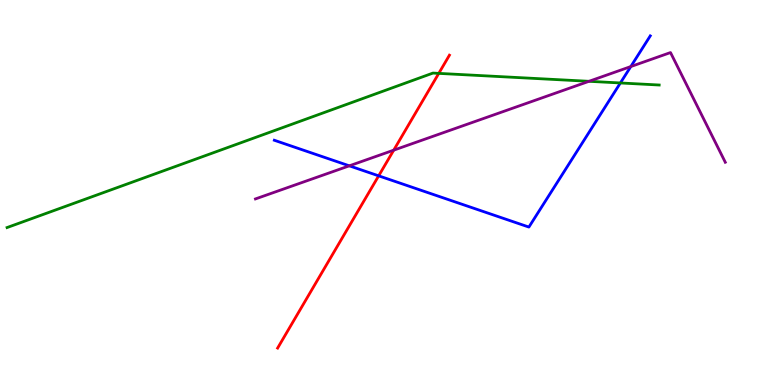[{'lines': ['blue', 'red'], 'intersections': [{'x': 4.89, 'y': 5.43}]}, {'lines': ['green', 'red'], 'intersections': [{'x': 5.66, 'y': 8.09}]}, {'lines': ['purple', 'red'], 'intersections': [{'x': 5.08, 'y': 6.1}]}, {'lines': ['blue', 'green'], 'intersections': [{'x': 8.0, 'y': 7.85}]}, {'lines': ['blue', 'purple'], 'intersections': [{'x': 4.51, 'y': 5.69}, {'x': 8.14, 'y': 8.27}]}, {'lines': ['green', 'purple'], 'intersections': [{'x': 7.6, 'y': 7.89}]}]